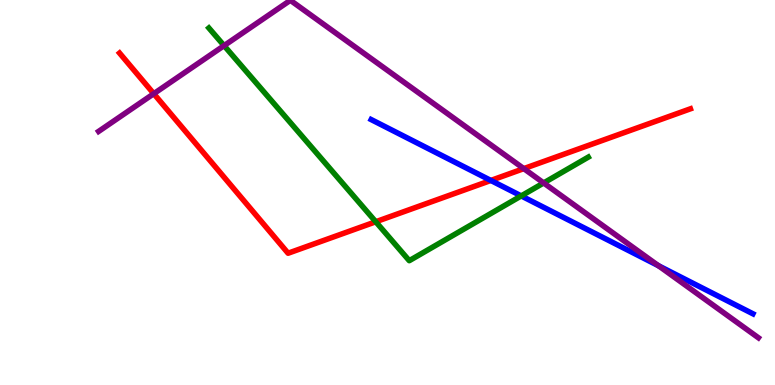[{'lines': ['blue', 'red'], 'intersections': [{'x': 6.33, 'y': 5.31}]}, {'lines': ['green', 'red'], 'intersections': [{'x': 4.85, 'y': 4.24}]}, {'lines': ['purple', 'red'], 'intersections': [{'x': 1.98, 'y': 7.57}, {'x': 6.76, 'y': 5.62}]}, {'lines': ['blue', 'green'], 'intersections': [{'x': 6.73, 'y': 4.91}]}, {'lines': ['blue', 'purple'], 'intersections': [{'x': 8.5, 'y': 3.1}]}, {'lines': ['green', 'purple'], 'intersections': [{'x': 2.89, 'y': 8.81}, {'x': 7.01, 'y': 5.25}]}]